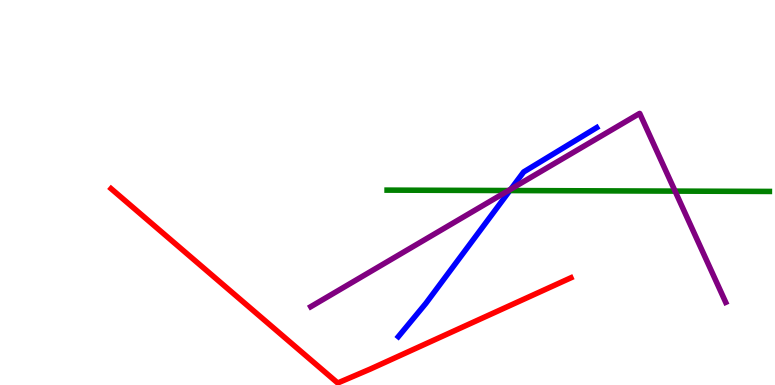[{'lines': ['blue', 'red'], 'intersections': []}, {'lines': ['green', 'red'], 'intersections': []}, {'lines': ['purple', 'red'], 'intersections': []}, {'lines': ['blue', 'green'], 'intersections': [{'x': 6.58, 'y': 5.05}]}, {'lines': ['blue', 'purple'], 'intersections': [{'x': 6.59, 'y': 5.09}]}, {'lines': ['green', 'purple'], 'intersections': [{'x': 6.56, 'y': 5.05}, {'x': 8.71, 'y': 5.04}]}]